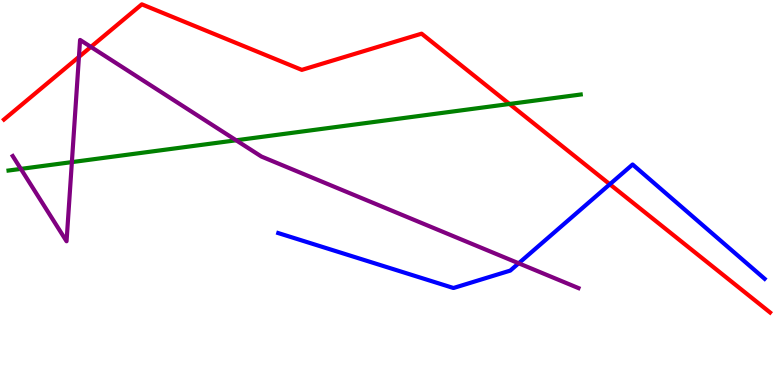[{'lines': ['blue', 'red'], 'intersections': [{'x': 7.87, 'y': 5.21}]}, {'lines': ['green', 'red'], 'intersections': [{'x': 6.57, 'y': 7.3}]}, {'lines': ['purple', 'red'], 'intersections': [{'x': 1.02, 'y': 8.52}, {'x': 1.17, 'y': 8.78}]}, {'lines': ['blue', 'green'], 'intersections': []}, {'lines': ['blue', 'purple'], 'intersections': [{'x': 6.69, 'y': 3.16}]}, {'lines': ['green', 'purple'], 'intersections': [{'x': 0.269, 'y': 5.61}, {'x': 0.927, 'y': 5.79}, {'x': 3.05, 'y': 6.36}]}]